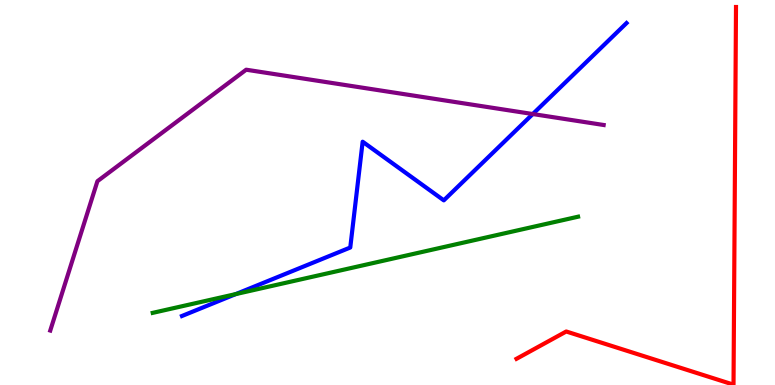[{'lines': ['blue', 'red'], 'intersections': []}, {'lines': ['green', 'red'], 'intersections': []}, {'lines': ['purple', 'red'], 'intersections': []}, {'lines': ['blue', 'green'], 'intersections': [{'x': 3.04, 'y': 2.36}]}, {'lines': ['blue', 'purple'], 'intersections': [{'x': 6.87, 'y': 7.04}]}, {'lines': ['green', 'purple'], 'intersections': []}]